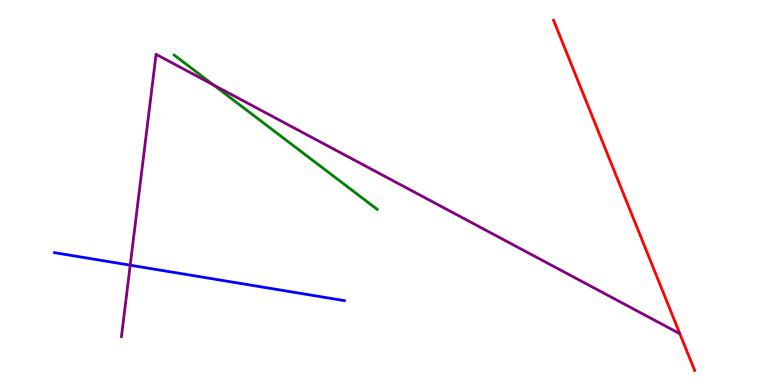[{'lines': ['blue', 'red'], 'intersections': []}, {'lines': ['green', 'red'], 'intersections': []}, {'lines': ['purple', 'red'], 'intersections': []}, {'lines': ['blue', 'green'], 'intersections': []}, {'lines': ['blue', 'purple'], 'intersections': [{'x': 1.68, 'y': 3.11}]}, {'lines': ['green', 'purple'], 'intersections': [{'x': 2.75, 'y': 7.79}]}]